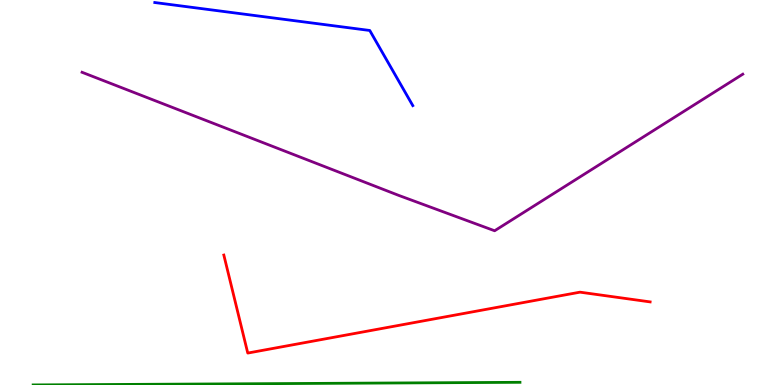[{'lines': ['blue', 'red'], 'intersections': []}, {'lines': ['green', 'red'], 'intersections': []}, {'lines': ['purple', 'red'], 'intersections': []}, {'lines': ['blue', 'green'], 'intersections': []}, {'lines': ['blue', 'purple'], 'intersections': []}, {'lines': ['green', 'purple'], 'intersections': []}]